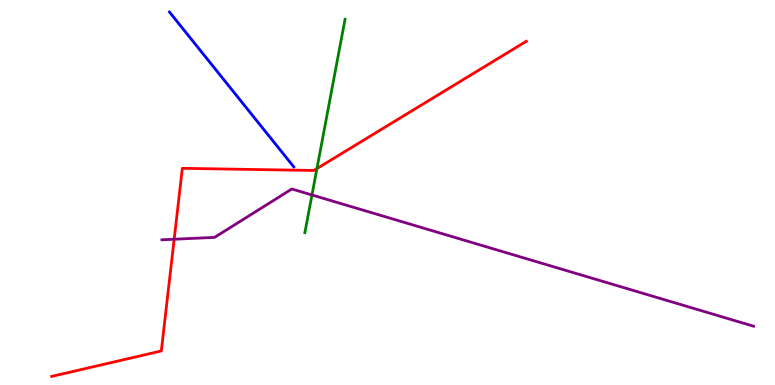[{'lines': ['blue', 'red'], 'intersections': []}, {'lines': ['green', 'red'], 'intersections': [{'x': 4.09, 'y': 5.62}]}, {'lines': ['purple', 'red'], 'intersections': [{'x': 2.25, 'y': 3.79}]}, {'lines': ['blue', 'green'], 'intersections': []}, {'lines': ['blue', 'purple'], 'intersections': []}, {'lines': ['green', 'purple'], 'intersections': [{'x': 4.03, 'y': 4.94}]}]